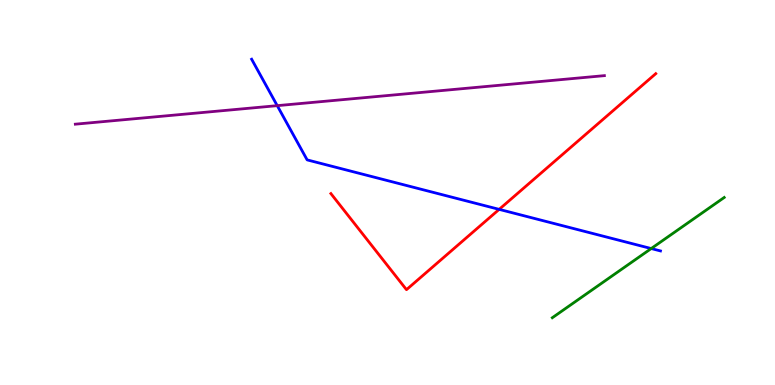[{'lines': ['blue', 'red'], 'intersections': [{'x': 6.44, 'y': 4.56}]}, {'lines': ['green', 'red'], 'intersections': []}, {'lines': ['purple', 'red'], 'intersections': []}, {'lines': ['blue', 'green'], 'intersections': [{'x': 8.4, 'y': 3.54}]}, {'lines': ['blue', 'purple'], 'intersections': [{'x': 3.58, 'y': 7.26}]}, {'lines': ['green', 'purple'], 'intersections': []}]